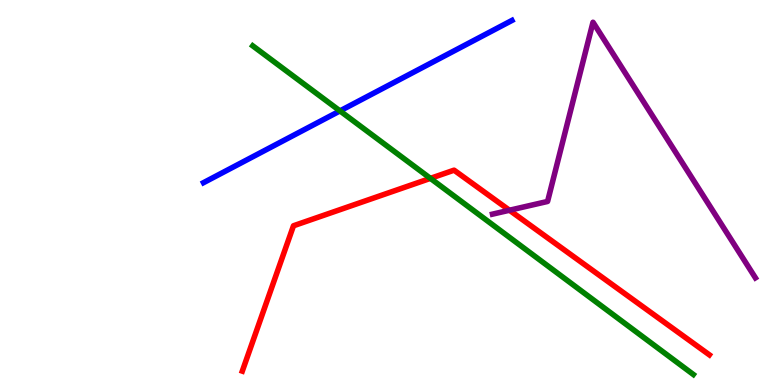[{'lines': ['blue', 'red'], 'intersections': []}, {'lines': ['green', 'red'], 'intersections': [{'x': 5.55, 'y': 5.37}]}, {'lines': ['purple', 'red'], 'intersections': [{'x': 6.57, 'y': 4.54}]}, {'lines': ['blue', 'green'], 'intersections': [{'x': 4.39, 'y': 7.12}]}, {'lines': ['blue', 'purple'], 'intersections': []}, {'lines': ['green', 'purple'], 'intersections': []}]